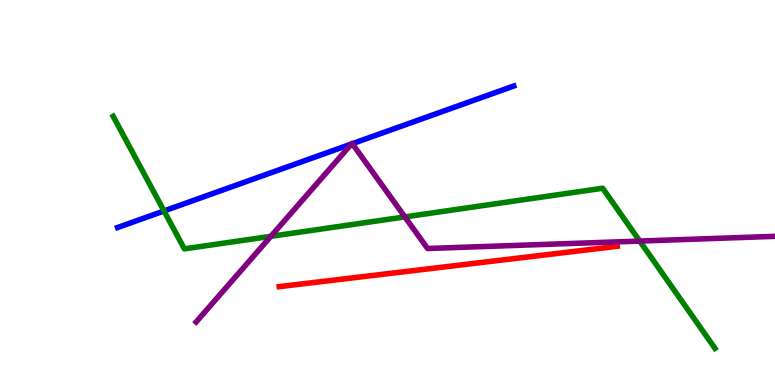[{'lines': ['blue', 'red'], 'intersections': []}, {'lines': ['green', 'red'], 'intersections': []}, {'lines': ['purple', 'red'], 'intersections': []}, {'lines': ['blue', 'green'], 'intersections': [{'x': 2.12, 'y': 4.52}]}, {'lines': ['blue', 'purple'], 'intersections': [{'x': 4.53, 'y': 6.26}, {'x': 4.55, 'y': 6.27}]}, {'lines': ['green', 'purple'], 'intersections': [{'x': 3.5, 'y': 3.86}, {'x': 5.22, 'y': 4.37}, {'x': 8.25, 'y': 3.74}]}]